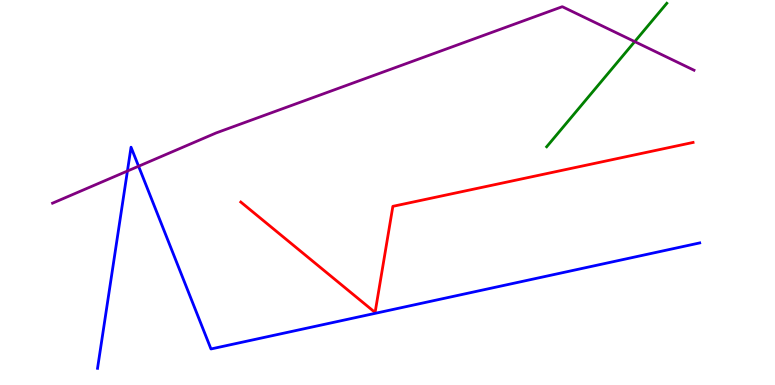[{'lines': ['blue', 'red'], 'intersections': []}, {'lines': ['green', 'red'], 'intersections': []}, {'lines': ['purple', 'red'], 'intersections': []}, {'lines': ['blue', 'green'], 'intersections': []}, {'lines': ['blue', 'purple'], 'intersections': [{'x': 1.64, 'y': 5.56}, {'x': 1.79, 'y': 5.68}]}, {'lines': ['green', 'purple'], 'intersections': [{'x': 8.19, 'y': 8.92}]}]